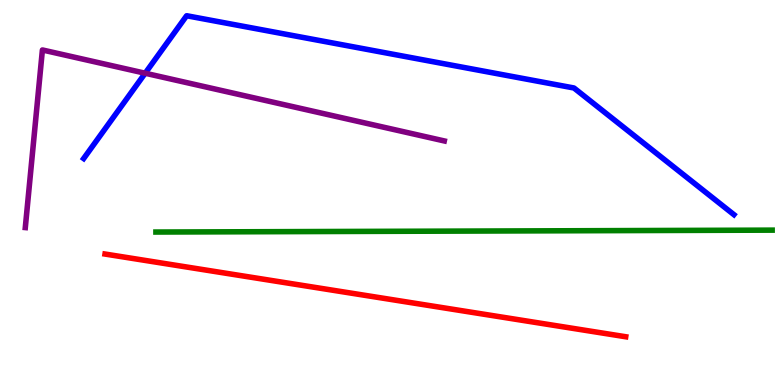[{'lines': ['blue', 'red'], 'intersections': []}, {'lines': ['green', 'red'], 'intersections': []}, {'lines': ['purple', 'red'], 'intersections': []}, {'lines': ['blue', 'green'], 'intersections': []}, {'lines': ['blue', 'purple'], 'intersections': [{'x': 1.87, 'y': 8.1}]}, {'lines': ['green', 'purple'], 'intersections': []}]